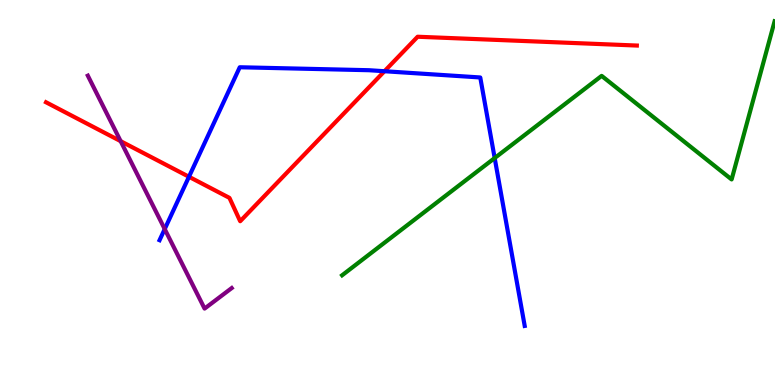[{'lines': ['blue', 'red'], 'intersections': [{'x': 2.44, 'y': 5.41}, {'x': 4.96, 'y': 8.15}]}, {'lines': ['green', 'red'], 'intersections': []}, {'lines': ['purple', 'red'], 'intersections': [{'x': 1.56, 'y': 6.33}]}, {'lines': ['blue', 'green'], 'intersections': [{'x': 6.38, 'y': 5.89}]}, {'lines': ['blue', 'purple'], 'intersections': [{'x': 2.13, 'y': 4.05}]}, {'lines': ['green', 'purple'], 'intersections': []}]